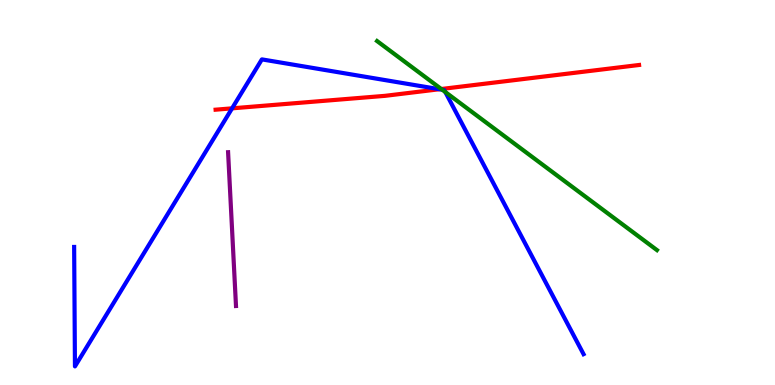[{'lines': ['blue', 'red'], 'intersections': [{'x': 2.99, 'y': 7.19}, {'x': 5.67, 'y': 7.68}]}, {'lines': ['green', 'red'], 'intersections': [{'x': 5.69, 'y': 7.69}]}, {'lines': ['purple', 'red'], 'intersections': []}, {'lines': ['blue', 'green'], 'intersections': [{'x': 5.71, 'y': 7.67}, {'x': 5.75, 'y': 7.61}]}, {'lines': ['blue', 'purple'], 'intersections': []}, {'lines': ['green', 'purple'], 'intersections': []}]